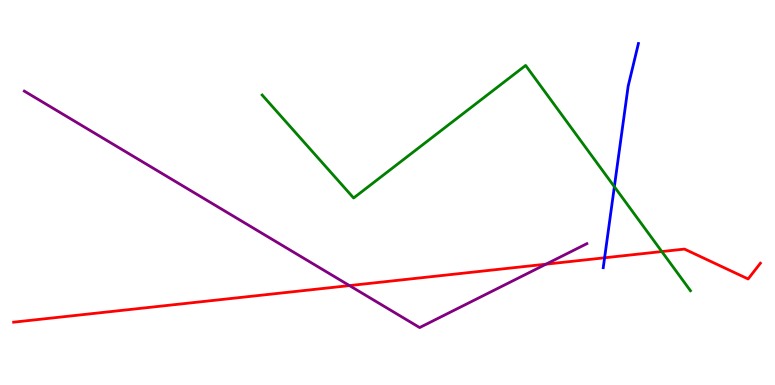[{'lines': ['blue', 'red'], 'intersections': [{'x': 7.8, 'y': 3.3}]}, {'lines': ['green', 'red'], 'intersections': [{'x': 8.54, 'y': 3.47}]}, {'lines': ['purple', 'red'], 'intersections': [{'x': 4.51, 'y': 2.58}, {'x': 7.05, 'y': 3.14}]}, {'lines': ['blue', 'green'], 'intersections': [{'x': 7.93, 'y': 5.15}]}, {'lines': ['blue', 'purple'], 'intersections': []}, {'lines': ['green', 'purple'], 'intersections': []}]